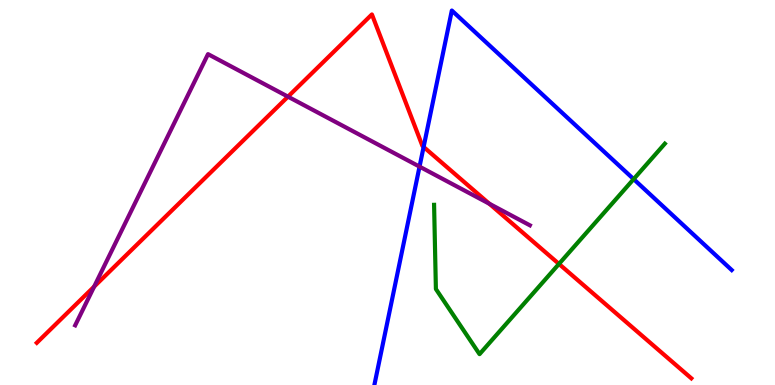[{'lines': ['blue', 'red'], 'intersections': [{'x': 5.47, 'y': 6.18}]}, {'lines': ['green', 'red'], 'intersections': [{'x': 7.21, 'y': 3.14}]}, {'lines': ['purple', 'red'], 'intersections': [{'x': 1.21, 'y': 2.56}, {'x': 3.72, 'y': 7.49}, {'x': 6.31, 'y': 4.71}]}, {'lines': ['blue', 'green'], 'intersections': [{'x': 8.18, 'y': 5.35}]}, {'lines': ['blue', 'purple'], 'intersections': [{'x': 5.41, 'y': 5.67}]}, {'lines': ['green', 'purple'], 'intersections': []}]